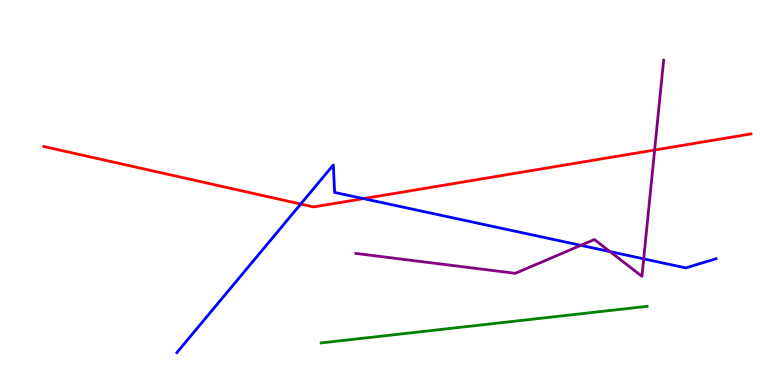[{'lines': ['blue', 'red'], 'intersections': [{'x': 3.88, 'y': 4.7}, {'x': 4.69, 'y': 4.84}]}, {'lines': ['green', 'red'], 'intersections': []}, {'lines': ['purple', 'red'], 'intersections': [{'x': 8.45, 'y': 6.1}]}, {'lines': ['blue', 'green'], 'intersections': []}, {'lines': ['blue', 'purple'], 'intersections': [{'x': 7.49, 'y': 3.63}, {'x': 7.87, 'y': 3.46}, {'x': 8.31, 'y': 3.28}]}, {'lines': ['green', 'purple'], 'intersections': []}]